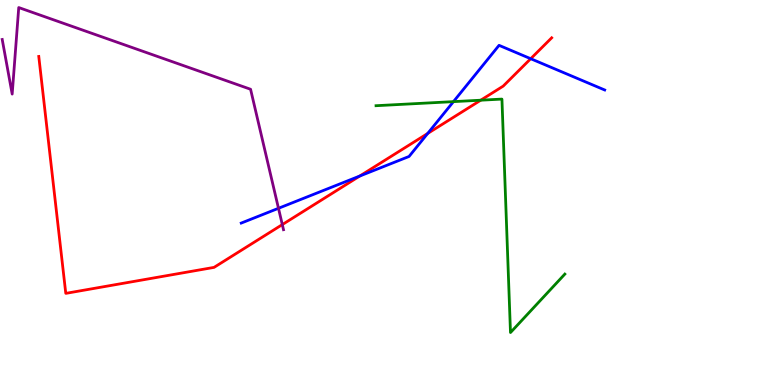[{'lines': ['blue', 'red'], 'intersections': [{'x': 4.64, 'y': 5.43}, {'x': 5.52, 'y': 6.53}, {'x': 6.85, 'y': 8.47}]}, {'lines': ['green', 'red'], 'intersections': [{'x': 6.2, 'y': 7.4}]}, {'lines': ['purple', 'red'], 'intersections': [{'x': 3.64, 'y': 4.17}]}, {'lines': ['blue', 'green'], 'intersections': [{'x': 5.85, 'y': 7.36}]}, {'lines': ['blue', 'purple'], 'intersections': [{'x': 3.59, 'y': 4.59}]}, {'lines': ['green', 'purple'], 'intersections': []}]